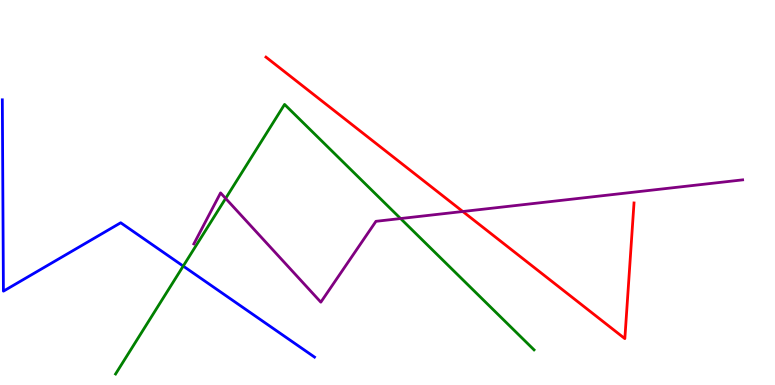[{'lines': ['blue', 'red'], 'intersections': []}, {'lines': ['green', 'red'], 'intersections': []}, {'lines': ['purple', 'red'], 'intersections': [{'x': 5.97, 'y': 4.51}]}, {'lines': ['blue', 'green'], 'intersections': [{'x': 2.36, 'y': 3.09}]}, {'lines': ['blue', 'purple'], 'intersections': []}, {'lines': ['green', 'purple'], 'intersections': [{'x': 2.91, 'y': 4.85}, {'x': 5.17, 'y': 4.32}]}]